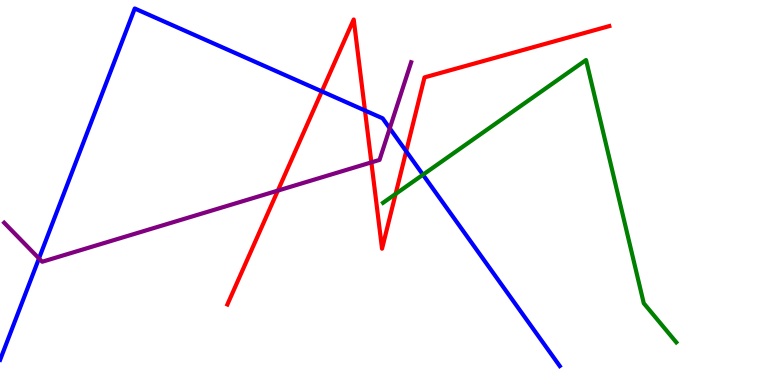[{'lines': ['blue', 'red'], 'intersections': [{'x': 4.15, 'y': 7.63}, {'x': 4.71, 'y': 7.13}, {'x': 5.24, 'y': 6.07}]}, {'lines': ['green', 'red'], 'intersections': [{'x': 5.1, 'y': 4.96}]}, {'lines': ['purple', 'red'], 'intersections': [{'x': 3.59, 'y': 5.05}, {'x': 4.79, 'y': 5.78}]}, {'lines': ['blue', 'green'], 'intersections': [{'x': 5.46, 'y': 5.46}]}, {'lines': ['blue', 'purple'], 'intersections': [{'x': 0.503, 'y': 3.29}, {'x': 5.03, 'y': 6.67}]}, {'lines': ['green', 'purple'], 'intersections': []}]